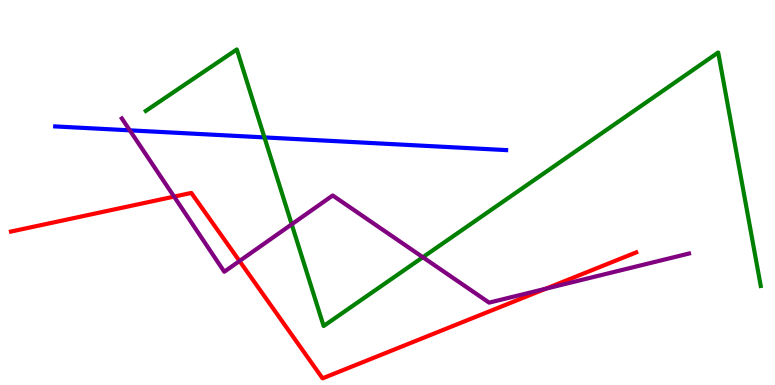[{'lines': ['blue', 'red'], 'intersections': []}, {'lines': ['green', 'red'], 'intersections': []}, {'lines': ['purple', 'red'], 'intersections': [{'x': 2.25, 'y': 4.89}, {'x': 3.09, 'y': 3.22}, {'x': 7.04, 'y': 2.5}]}, {'lines': ['blue', 'green'], 'intersections': [{'x': 3.41, 'y': 6.43}]}, {'lines': ['blue', 'purple'], 'intersections': [{'x': 1.67, 'y': 6.61}]}, {'lines': ['green', 'purple'], 'intersections': [{'x': 3.76, 'y': 4.17}, {'x': 5.46, 'y': 3.32}]}]